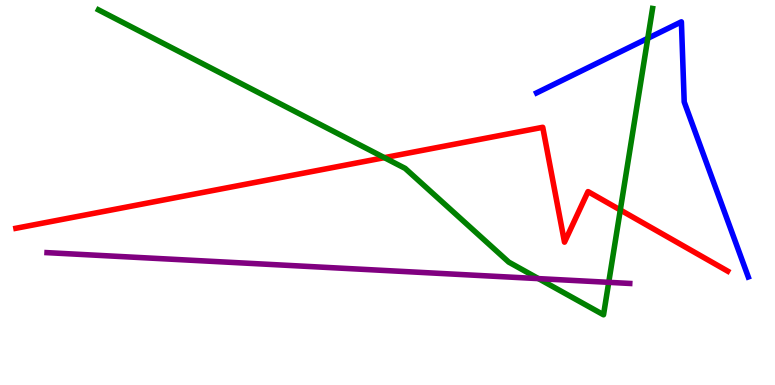[{'lines': ['blue', 'red'], 'intersections': []}, {'lines': ['green', 'red'], 'intersections': [{'x': 4.96, 'y': 5.91}, {'x': 8.0, 'y': 4.55}]}, {'lines': ['purple', 'red'], 'intersections': []}, {'lines': ['blue', 'green'], 'intersections': [{'x': 8.36, 'y': 9.0}]}, {'lines': ['blue', 'purple'], 'intersections': []}, {'lines': ['green', 'purple'], 'intersections': [{'x': 6.95, 'y': 2.76}, {'x': 7.85, 'y': 2.67}]}]